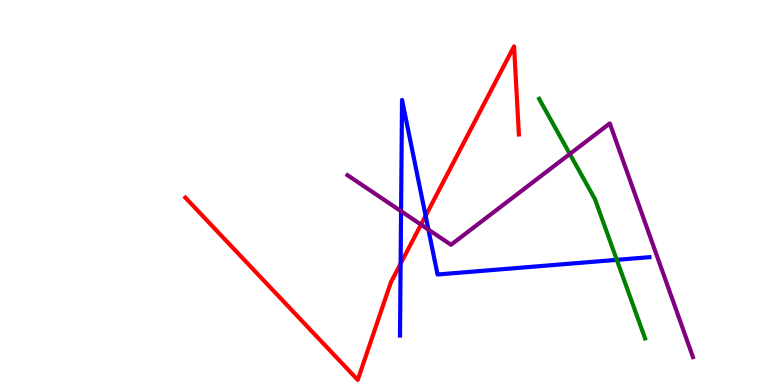[{'lines': ['blue', 'red'], 'intersections': [{'x': 5.17, 'y': 3.15}, {'x': 5.49, 'y': 4.4}]}, {'lines': ['green', 'red'], 'intersections': []}, {'lines': ['purple', 'red'], 'intersections': [{'x': 5.43, 'y': 4.17}]}, {'lines': ['blue', 'green'], 'intersections': [{'x': 7.96, 'y': 3.25}]}, {'lines': ['blue', 'purple'], 'intersections': [{'x': 5.18, 'y': 4.51}, {'x': 5.53, 'y': 4.04}]}, {'lines': ['green', 'purple'], 'intersections': [{'x': 7.35, 'y': 6.0}]}]